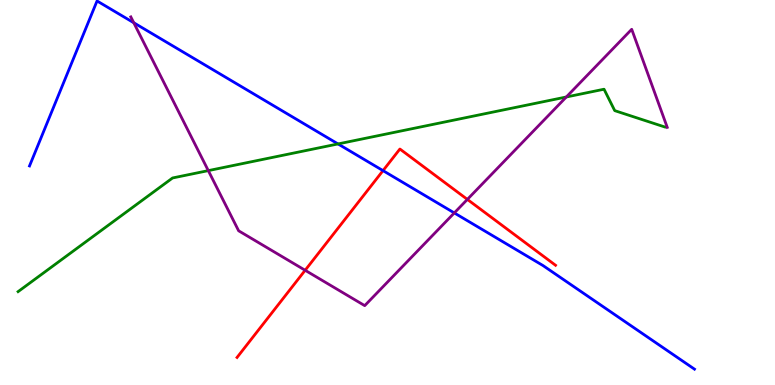[{'lines': ['blue', 'red'], 'intersections': [{'x': 4.94, 'y': 5.57}]}, {'lines': ['green', 'red'], 'intersections': []}, {'lines': ['purple', 'red'], 'intersections': [{'x': 3.94, 'y': 2.98}, {'x': 6.03, 'y': 4.82}]}, {'lines': ['blue', 'green'], 'intersections': [{'x': 4.36, 'y': 6.26}]}, {'lines': ['blue', 'purple'], 'intersections': [{'x': 1.73, 'y': 9.41}, {'x': 5.86, 'y': 4.47}]}, {'lines': ['green', 'purple'], 'intersections': [{'x': 2.69, 'y': 5.57}, {'x': 7.31, 'y': 7.48}]}]